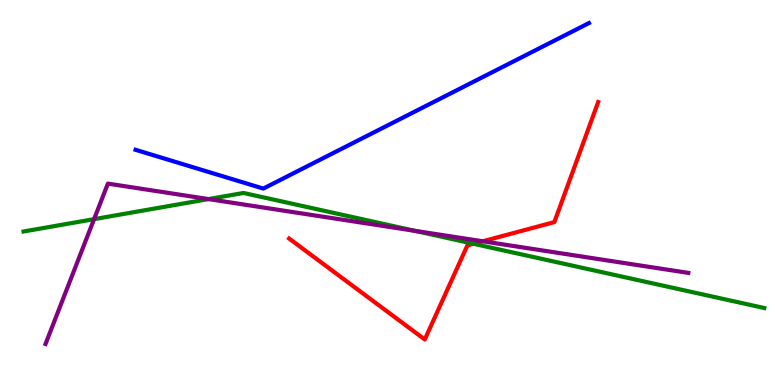[{'lines': ['blue', 'red'], 'intersections': []}, {'lines': ['green', 'red'], 'intersections': [{'x': 6.11, 'y': 3.67}]}, {'lines': ['purple', 'red'], 'intersections': [{'x': 6.23, 'y': 3.73}]}, {'lines': ['blue', 'green'], 'intersections': []}, {'lines': ['blue', 'purple'], 'intersections': []}, {'lines': ['green', 'purple'], 'intersections': [{'x': 1.21, 'y': 4.31}, {'x': 2.69, 'y': 4.83}, {'x': 5.35, 'y': 4.0}]}]